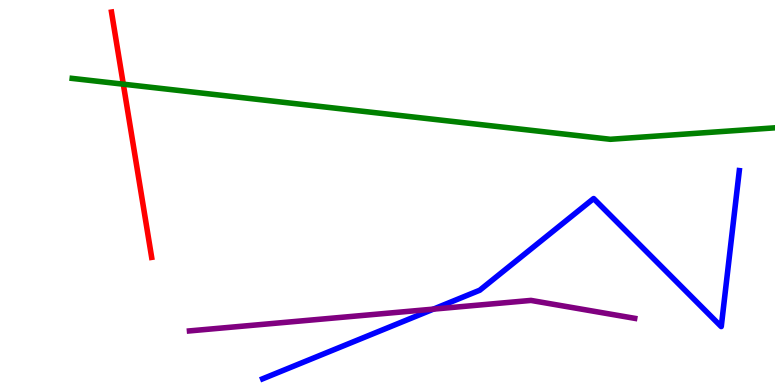[{'lines': ['blue', 'red'], 'intersections': []}, {'lines': ['green', 'red'], 'intersections': [{'x': 1.59, 'y': 7.81}]}, {'lines': ['purple', 'red'], 'intersections': []}, {'lines': ['blue', 'green'], 'intersections': []}, {'lines': ['blue', 'purple'], 'intersections': [{'x': 5.59, 'y': 1.97}]}, {'lines': ['green', 'purple'], 'intersections': []}]